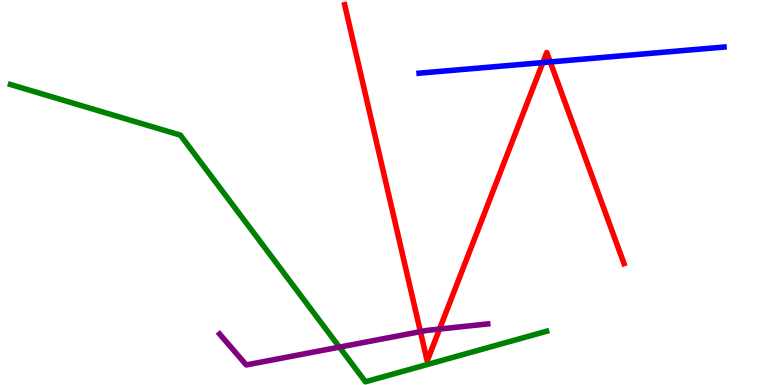[{'lines': ['blue', 'red'], 'intersections': [{'x': 7.0, 'y': 8.37}, {'x': 7.1, 'y': 8.39}]}, {'lines': ['green', 'red'], 'intersections': []}, {'lines': ['purple', 'red'], 'intersections': [{'x': 5.42, 'y': 1.39}, {'x': 5.67, 'y': 1.45}]}, {'lines': ['blue', 'green'], 'intersections': []}, {'lines': ['blue', 'purple'], 'intersections': []}, {'lines': ['green', 'purple'], 'intersections': [{'x': 4.38, 'y': 0.984}]}]